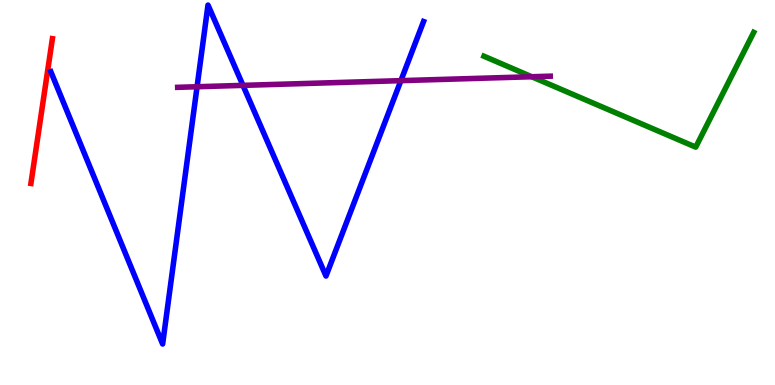[{'lines': ['blue', 'red'], 'intersections': []}, {'lines': ['green', 'red'], 'intersections': []}, {'lines': ['purple', 'red'], 'intersections': []}, {'lines': ['blue', 'green'], 'intersections': []}, {'lines': ['blue', 'purple'], 'intersections': [{'x': 2.54, 'y': 7.75}, {'x': 3.13, 'y': 7.78}, {'x': 5.17, 'y': 7.91}]}, {'lines': ['green', 'purple'], 'intersections': [{'x': 6.86, 'y': 8.01}]}]